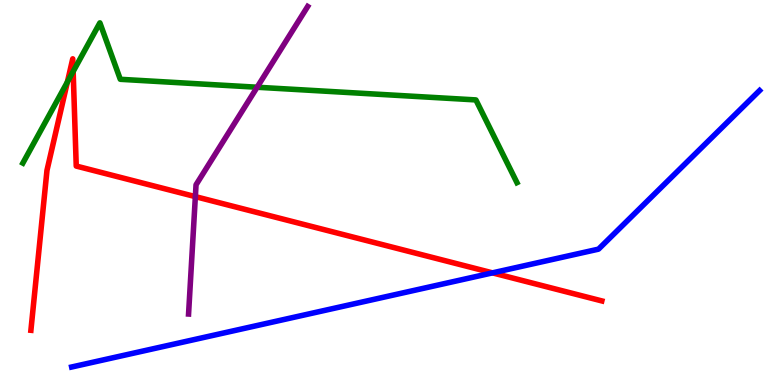[{'lines': ['blue', 'red'], 'intersections': [{'x': 6.35, 'y': 2.91}]}, {'lines': ['green', 'red'], 'intersections': [{'x': 0.87, 'y': 7.87}, {'x': 0.944, 'y': 8.14}]}, {'lines': ['purple', 'red'], 'intersections': [{'x': 2.52, 'y': 4.89}]}, {'lines': ['blue', 'green'], 'intersections': []}, {'lines': ['blue', 'purple'], 'intersections': []}, {'lines': ['green', 'purple'], 'intersections': [{'x': 3.32, 'y': 7.73}]}]